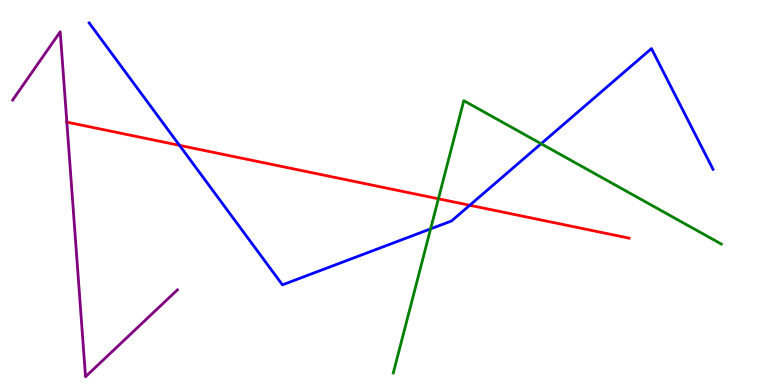[{'lines': ['blue', 'red'], 'intersections': [{'x': 2.32, 'y': 6.22}, {'x': 6.06, 'y': 4.67}]}, {'lines': ['green', 'red'], 'intersections': [{'x': 5.66, 'y': 4.84}]}, {'lines': ['purple', 'red'], 'intersections': [{'x': 0.862, 'y': 6.83}]}, {'lines': ['blue', 'green'], 'intersections': [{'x': 5.56, 'y': 4.06}, {'x': 6.98, 'y': 6.27}]}, {'lines': ['blue', 'purple'], 'intersections': []}, {'lines': ['green', 'purple'], 'intersections': []}]